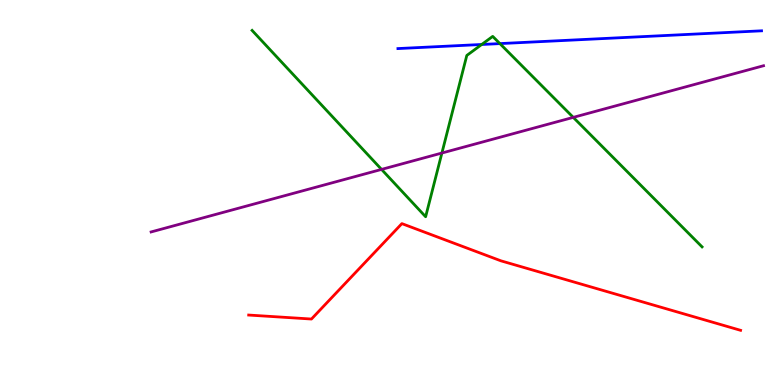[{'lines': ['blue', 'red'], 'intersections': []}, {'lines': ['green', 'red'], 'intersections': []}, {'lines': ['purple', 'red'], 'intersections': []}, {'lines': ['blue', 'green'], 'intersections': [{'x': 6.22, 'y': 8.84}, {'x': 6.45, 'y': 8.87}]}, {'lines': ['blue', 'purple'], 'intersections': []}, {'lines': ['green', 'purple'], 'intersections': [{'x': 4.92, 'y': 5.6}, {'x': 5.7, 'y': 6.03}, {'x': 7.4, 'y': 6.95}]}]